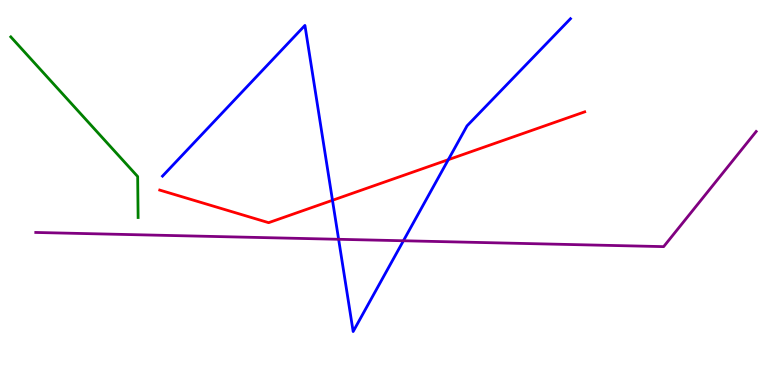[{'lines': ['blue', 'red'], 'intersections': [{'x': 4.29, 'y': 4.8}, {'x': 5.78, 'y': 5.85}]}, {'lines': ['green', 'red'], 'intersections': []}, {'lines': ['purple', 'red'], 'intersections': []}, {'lines': ['blue', 'green'], 'intersections': []}, {'lines': ['blue', 'purple'], 'intersections': [{'x': 4.37, 'y': 3.78}, {'x': 5.21, 'y': 3.75}]}, {'lines': ['green', 'purple'], 'intersections': []}]